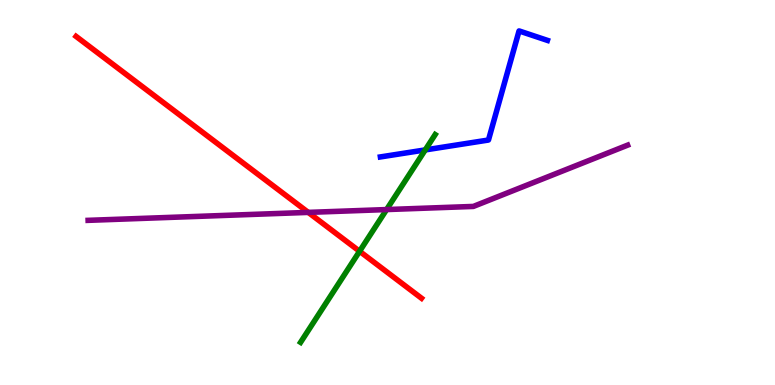[{'lines': ['blue', 'red'], 'intersections': []}, {'lines': ['green', 'red'], 'intersections': [{'x': 4.64, 'y': 3.47}]}, {'lines': ['purple', 'red'], 'intersections': [{'x': 3.98, 'y': 4.48}]}, {'lines': ['blue', 'green'], 'intersections': [{'x': 5.49, 'y': 6.11}]}, {'lines': ['blue', 'purple'], 'intersections': []}, {'lines': ['green', 'purple'], 'intersections': [{'x': 4.99, 'y': 4.56}]}]